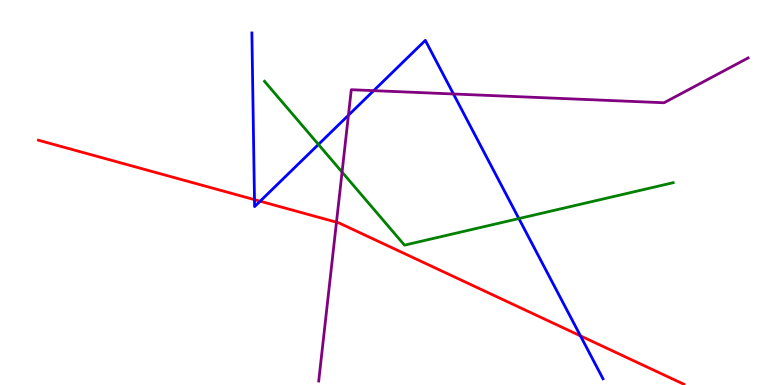[{'lines': ['blue', 'red'], 'intersections': [{'x': 3.28, 'y': 4.81}, {'x': 3.36, 'y': 4.77}, {'x': 7.49, 'y': 1.28}]}, {'lines': ['green', 'red'], 'intersections': []}, {'lines': ['purple', 'red'], 'intersections': [{'x': 4.34, 'y': 4.23}]}, {'lines': ['blue', 'green'], 'intersections': [{'x': 4.11, 'y': 6.25}, {'x': 6.7, 'y': 4.32}]}, {'lines': ['blue', 'purple'], 'intersections': [{'x': 4.5, 'y': 7.01}, {'x': 4.82, 'y': 7.65}, {'x': 5.85, 'y': 7.56}]}, {'lines': ['green', 'purple'], 'intersections': [{'x': 4.41, 'y': 5.53}]}]